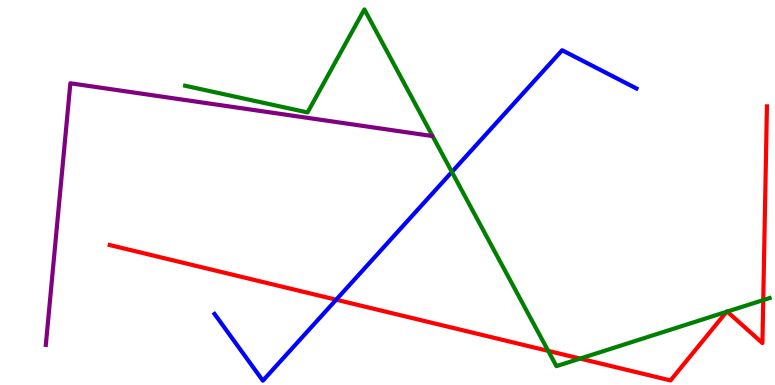[{'lines': ['blue', 'red'], 'intersections': [{'x': 4.34, 'y': 2.22}]}, {'lines': ['green', 'red'], 'intersections': [{'x': 7.07, 'y': 0.886}, {'x': 7.49, 'y': 0.686}, {'x': 9.37, 'y': 1.9}, {'x': 9.38, 'y': 1.91}, {'x': 9.85, 'y': 2.21}]}, {'lines': ['purple', 'red'], 'intersections': []}, {'lines': ['blue', 'green'], 'intersections': [{'x': 5.83, 'y': 5.53}]}, {'lines': ['blue', 'purple'], 'intersections': []}, {'lines': ['green', 'purple'], 'intersections': []}]